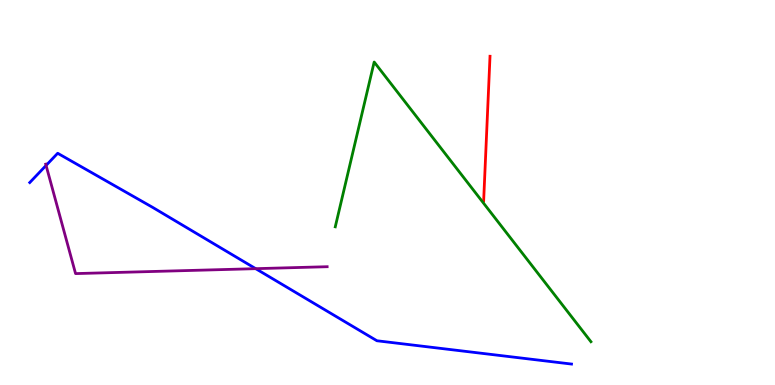[{'lines': ['blue', 'red'], 'intersections': []}, {'lines': ['green', 'red'], 'intersections': []}, {'lines': ['purple', 'red'], 'intersections': []}, {'lines': ['blue', 'green'], 'intersections': []}, {'lines': ['blue', 'purple'], 'intersections': [{'x': 0.595, 'y': 5.7}, {'x': 3.3, 'y': 3.02}]}, {'lines': ['green', 'purple'], 'intersections': []}]